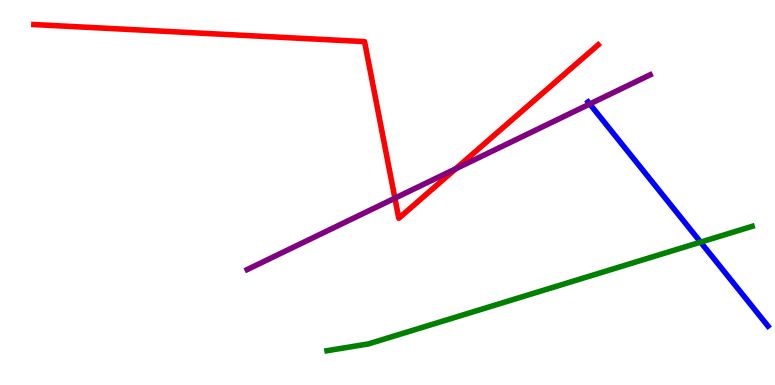[{'lines': ['blue', 'red'], 'intersections': []}, {'lines': ['green', 'red'], 'intersections': []}, {'lines': ['purple', 'red'], 'intersections': [{'x': 5.1, 'y': 4.85}, {'x': 5.88, 'y': 5.61}]}, {'lines': ['blue', 'green'], 'intersections': [{'x': 9.04, 'y': 3.71}]}, {'lines': ['blue', 'purple'], 'intersections': [{'x': 7.61, 'y': 7.3}]}, {'lines': ['green', 'purple'], 'intersections': []}]